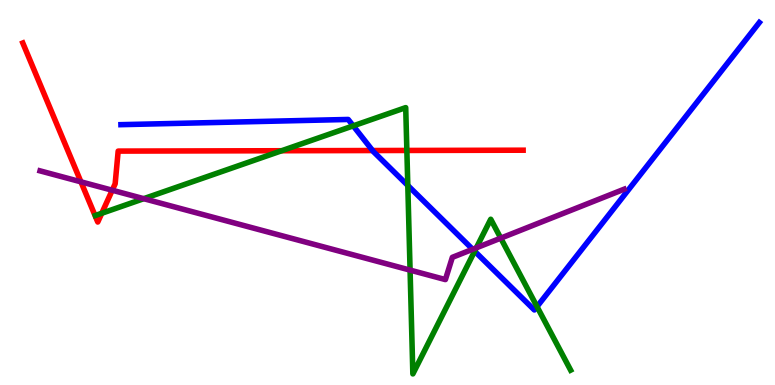[{'lines': ['blue', 'red'], 'intersections': [{'x': 4.81, 'y': 6.09}]}, {'lines': ['green', 'red'], 'intersections': [{'x': 1.31, 'y': 4.46}, {'x': 3.63, 'y': 6.08}, {'x': 5.25, 'y': 6.09}]}, {'lines': ['purple', 'red'], 'intersections': [{'x': 1.04, 'y': 5.28}, {'x': 1.45, 'y': 5.06}]}, {'lines': ['blue', 'green'], 'intersections': [{'x': 4.56, 'y': 6.73}, {'x': 5.26, 'y': 5.18}, {'x': 6.12, 'y': 3.48}, {'x': 6.93, 'y': 2.04}]}, {'lines': ['blue', 'purple'], 'intersections': [{'x': 6.1, 'y': 3.53}]}, {'lines': ['green', 'purple'], 'intersections': [{'x': 1.85, 'y': 4.84}, {'x': 5.29, 'y': 2.98}, {'x': 6.15, 'y': 3.56}, {'x': 6.46, 'y': 3.81}]}]